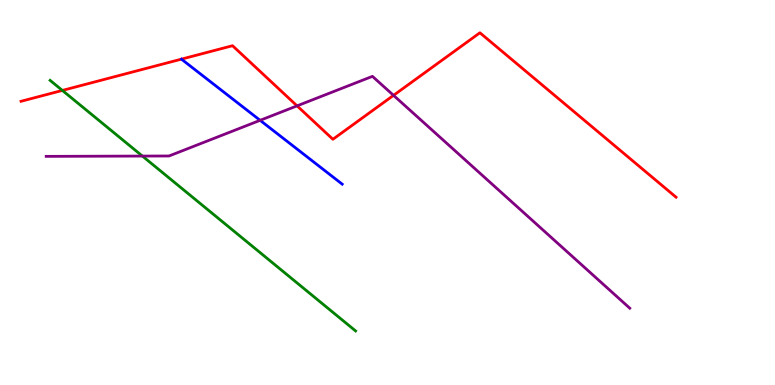[{'lines': ['blue', 'red'], 'intersections': []}, {'lines': ['green', 'red'], 'intersections': [{'x': 0.805, 'y': 7.65}]}, {'lines': ['purple', 'red'], 'intersections': [{'x': 3.83, 'y': 7.25}, {'x': 5.08, 'y': 7.52}]}, {'lines': ['blue', 'green'], 'intersections': []}, {'lines': ['blue', 'purple'], 'intersections': [{'x': 3.36, 'y': 6.87}]}, {'lines': ['green', 'purple'], 'intersections': [{'x': 1.84, 'y': 5.95}]}]